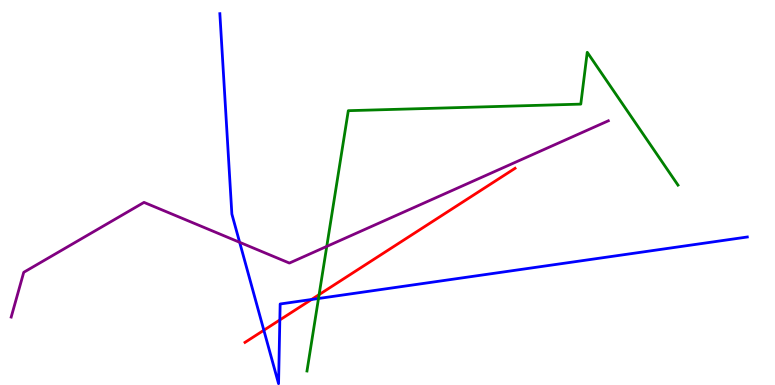[{'lines': ['blue', 'red'], 'intersections': [{'x': 3.4, 'y': 1.42}, {'x': 3.61, 'y': 1.69}, {'x': 4.02, 'y': 2.22}]}, {'lines': ['green', 'red'], 'intersections': [{'x': 4.12, 'y': 2.35}]}, {'lines': ['purple', 'red'], 'intersections': []}, {'lines': ['blue', 'green'], 'intersections': [{'x': 4.11, 'y': 2.25}]}, {'lines': ['blue', 'purple'], 'intersections': [{'x': 3.09, 'y': 3.71}]}, {'lines': ['green', 'purple'], 'intersections': [{'x': 4.22, 'y': 3.6}]}]